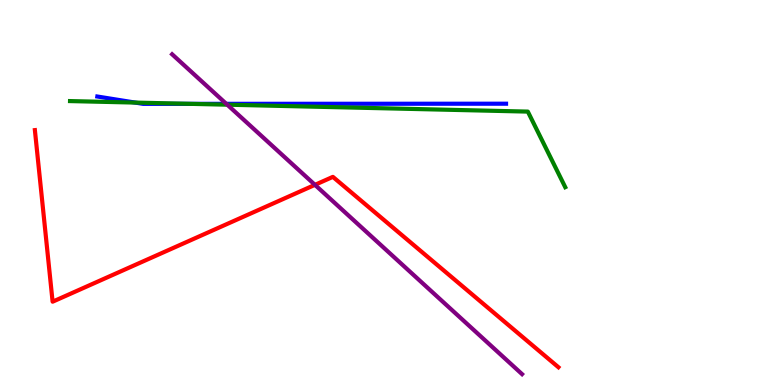[{'lines': ['blue', 'red'], 'intersections': []}, {'lines': ['green', 'red'], 'intersections': []}, {'lines': ['purple', 'red'], 'intersections': [{'x': 4.06, 'y': 5.2}]}, {'lines': ['blue', 'green'], 'intersections': [{'x': 1.74, 'y': 7.34}, {'x': 2.45, 'y': 7.3}]}, {'lines': ['blue', 'purple'], 'intersections': [{'x': 2.92, 'y': 7.3}]}, {'lines': ['green', 'purple'], 'intersections': [{'x': 2.93, 'y': 7.28}]}]